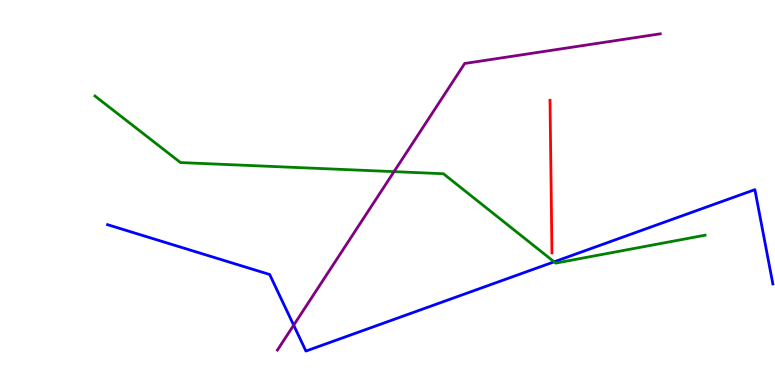[{'lines': ['blue', 'red'], 'intersections': []}, {'lines': ['green', 'red'], 'intersections': []}, {'lines': ['purple', 'red'], 'intersections': []}, {'lines': ['blue', 'green'], 'intersections': [{'x': 7.15, 'y': 3.2}]}, {'lines': ['blue', 'purple'], 'intersections': [{'x': 3.79, 'y': 1.55}]}, {'lines': ['green', 'purple'], 'intersections': [{'x': 5.08, 'y': 5.54}]}]